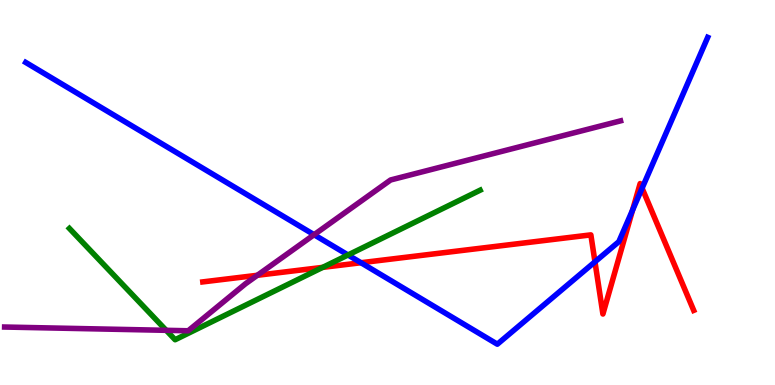[{'lines': ['blue', 'red'], 'intersections': [{'x': 4.66, 'y': 3.18}, {'x': 7.68, 'y': 3.2}, {'x': 8.16, 'y': 4.54}, {'x': 8.29, 'y': 5.11}]}, {'lines': ['green', 'red'], 'intersections': [{'x': 4.16, 'y': 3.06}]}, {'lines': ['purple', 'red'], 'intersections': [{'x': 3.32, 'y': 2.85}]}, {'lines': ['blue', 'green'], 'intersections': [{'x': 4.49, 'y': 3.38}]}, {'lines': ['blue', 'purple'], 'intersections': [{'x': 4.05, 'y': 3.9}]}, {'lines': ['green', 'purple'], 'intersections': [{'x': 2.14, 'y': 1.42}]}]